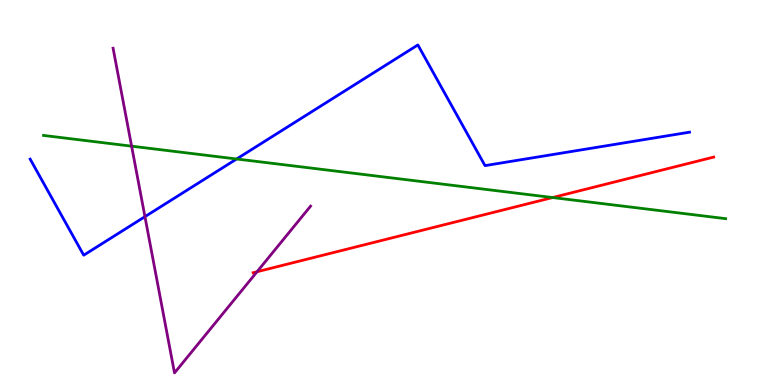[{'lines': ['blue', 'red'], 'intersections': []}, {'lines': ['green', 'red'], 'intersections': [{'x': 7.13, 'y': 4.87}]}, {'lines': ['purple', 'red'], 'intersections': [{'x': 3.32, 'y': 2.94}]}, {'lines': ['blue', 'green'], 'intersections': [{'x': 3.05, 'y': 5.87}]}, {'lines': ['blue', 'purple'], 'intersections': [{'x': 1.87, 'y': 4.37}]}, {'lines': ['green', 'purple'], 'intersections': [{'x': 1.7, 'y': 6.2}]}]